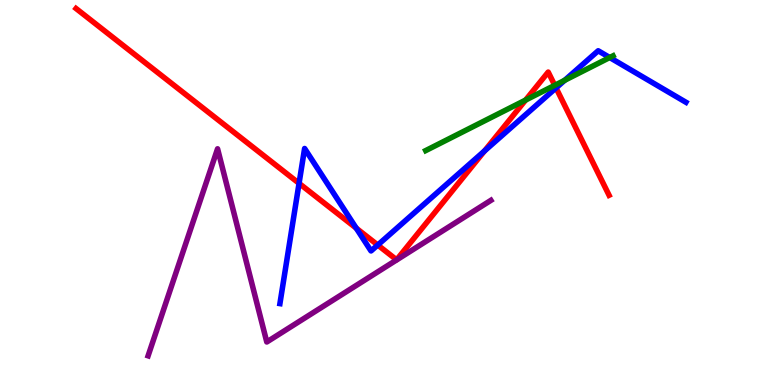[{'lines': ['blue', 'red'], 'intersections': [{'x': 3.86, 'y': 5.24}, {'x': 4.6, 'y': 4.07}, {'x': 4.87, 'y': 3.64}, {'x': 6.25, 'y': 6.08}, {'x': 7.17, 'y': 7.72}]}, {'lines': ['green', 'red'], 'intersections': [{'x': 6.78, 'y': 7.4}, {'x': 7.16, 'y': 7.78}]}, {'lines': ['purple', 'red'], 'intersections': []}, {'lines': ['blue', 'green'], 'intersections': [{'x': 7.29, 'y': 7.91}, {'x': 7.87, 'y': 8.51}]}, {'lines': ['blue', 'purple'], 'intersections': []}, {'lines': ['green', 'purple'], 'intersections': []}]